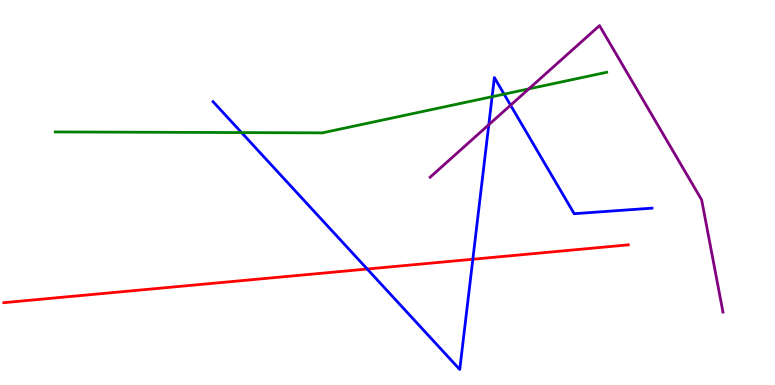[{'lines': ['blue', 'red'], 'intersections': [{'x': 4.74, 'y': 3.01}, {'x': 6.1, 'y': 3.27}]}, {'lines': ['green', 'red'], 'intersections': []}, {'lines': ['purple', 'red'], 'intersections': []}, {'lines': ['blue', 'green'], 'intersections': [{'x': 3.12, 'y': 6.56}, {'x': 6.35, 'y': 7.49}, {'x': 6.5, 'y': 7.55}]}, {'lines': ['blue', 'purple'], 'intersections': [{'x': 6.31, 'y': 6.76}, {'x': 6.59, 'y': 7.27}]}, {'lines': ['green', 'purple'], 'intersections': [{'x': 6.82, 'y': 7.69}]}]